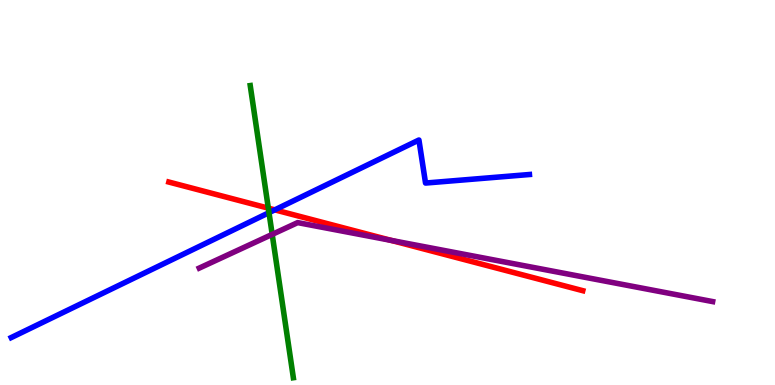[{'lines': ['blue', 'red'], 'intersections': [{'x': 3.55, 'y': 4.55}]}, {'lines': ['green', 'red'], 'intersections': [{'x': 3.46, 'y': 4.59}]}, {'lines': ['purple', 'red'], 'intersections': [{'x': 5.05, 'y': 3.76}]}, {'lines': ['blue', 'green'], 'intersections': [{'x': 3.47, 'y': 4.48}]}, {'lines': ['blue', 'purple'], 'intersections': []}, {'lines': ['green', 'purple'], 'intersections': [{'x': 3.51, 'y': 3.91}]}]